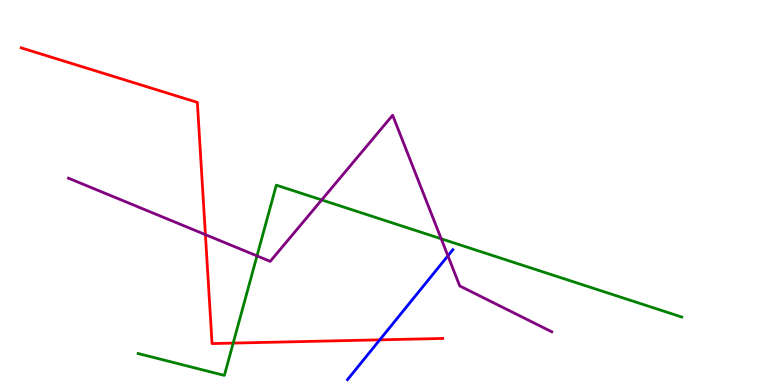[{'lines': ['blue', 'red'], 'intersections': [{'x': 4.9, 'y': 1.17}]}, {'lines': ['green', 'red'], 'intersections': [{'x': 3.01, 'y': 1.09}]}, {'lines': ['purple', 'red'], 'intersections': [{'x': 2.65, 'y': 3.91}]}, {'lines': ['blue', 'green'], 'intersections': []}, {'lines': ['blue', 'purple'], 'intersections': [{'x': 5.78, 'y': 3.36}]}, {'lines': ['green', 'purple'], 'intersections': [{'x': 3.32, 'y': 3.35}, {'x': 4.15, 'y': 4.81}, {'x': 5.69, 'y': 3.8}]}]